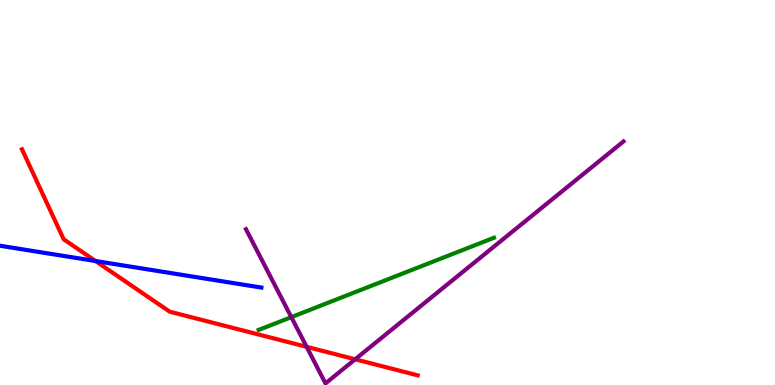[{'lines': ['blue', 'red'], 'intersections': [{'x': 1.23, 'y': 3.22}]}, {'lines': ['green', 'red'], 'intersections': []}, {'lines': ['purple', 'red'], 'intersections': [{'x': 3.96, 'y': 0.991}, {'x': 4.58, 'y': 0.668}]}, {'lines': ['blue', 'green'], 'intersections': []}, {'lines': ['blue', 'purple'], 'intersections': []}, {'lines': ['green', 'purple'], 'intersections': [{'x': 3.76, 'y': 1.76}]}]